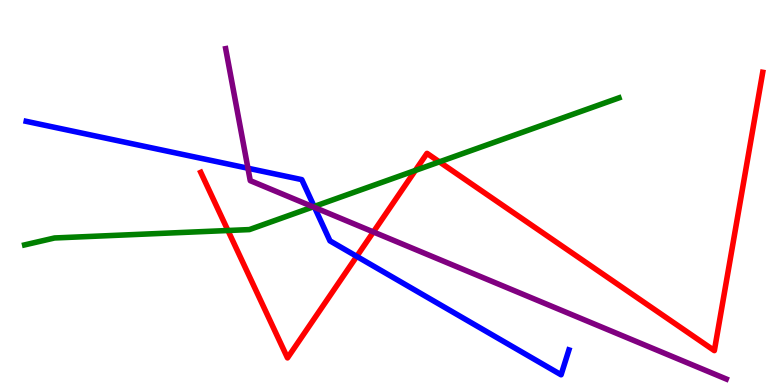[{'lines': ['blue', 'red'], 'intersections': [{'x': 4.6, 'y': 3.34}]}, {'lines': ['green', 'red'], 'intersections': [{'x': 2.94, 'y': 4.01}, {'x': 5.36, 'y': 5.57}, {'x': 5.67, 'y': 5.8}]}, {'lines': ['purple', 'red'], 'intersections': [{'x': 4.82, 'y': 3.97}]}, {'lines': ['blue', 'green'], 'intersections': [{'x': 4.05, 'y': 4.64}]}, {'lines': ['blue', 'purple'], 'intersections': [{'x': 3.2, 'y': 5.63}, {'x': 4.06, 'y': 4.61}]}, {'lines': ['green', 'purple'], 'intersections': [{'x': 4.04, 'y': 4.63}]}]